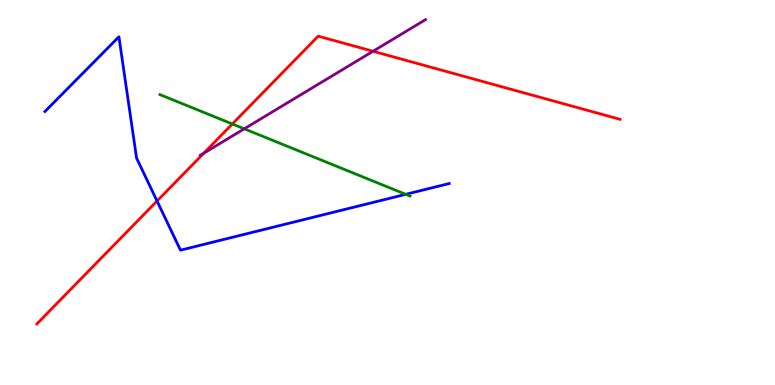[{'lines': ['blue', 'red'], 'intersections': [{'x': 2.03, 'y': 4.78}]}, {'lines': ['green', 'red'], 'intersections': [{'x': 3.0, 'y': 6.78}]}, {'lines': ['purple', 'red'], 'intersections': [{'x': 2.63, 'y': 6.02}, {'x': 4.81, 'y': 8.67}]}, {'lines': ['blue', 'green'], 'intersections': [{'x': 5.24, 'y': 4.95}]}, {'lines': ['blue', 'purple'], 'intersections': []}, {'lines': ['green', 'purple'], 'intersections': [{'x': 3.15, 'y': 6.65}]}]